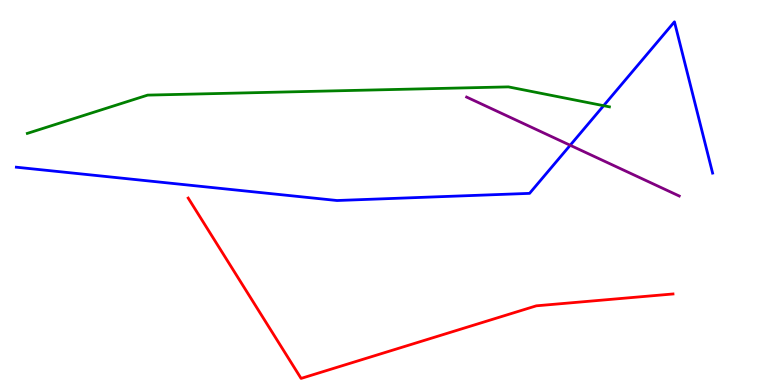[{'lines': ['blue', 'red'], 'intersections': []}, {'lines': ['green', 'red'], 'intersections': []}, {'lines': ['purple', 'red'], 'intersections': []}, {'lines': ['blue', 'green'], 'intersections': [{'x': 7.79, 'y': 7.25}]}, {'lines': ['blue', 'purple'], 'intersections': [{'x': 7.36, 'y': 6.23}]}, {'lines': ['green', 'purple'], 'intersections': []}]